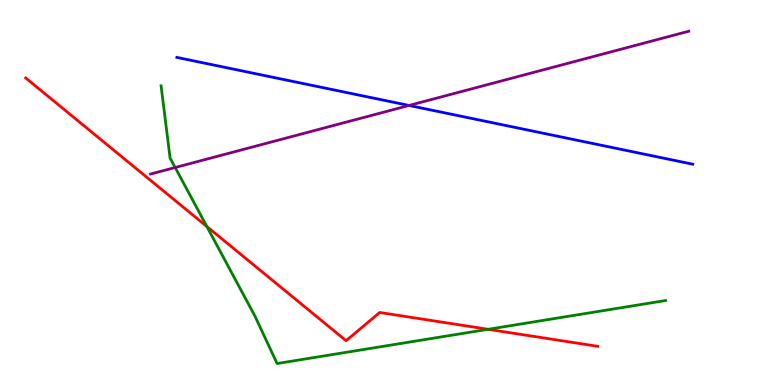[{'lines': ['blue', 'red'], 'intersections': []}, {'lines': ['green', 'red'], 'intersections': [{'x': 2.67, 'y': 4.12}, {'x': 6.3, 'y': 1.45}]}, {'lines': ['purple', 'red'], 'intersections': []}, {'lines': ['blue', 'green'], 'intersections': []}, {'lines': ['blue', 'purple'], 'intersections': [{'x': 5.28, 'y': 7.26}]}, {'lines': ['green', 'purple'], 'intersections': [{'x': 2.26, 'y': 5.65}]}]